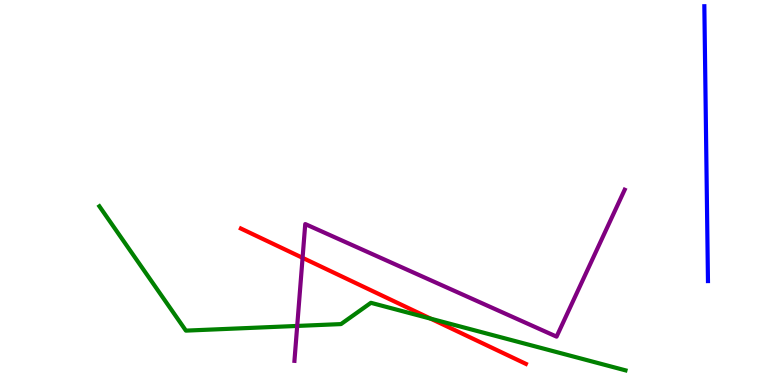[{'lines': ['blue', 'red'], 'intersections': []}, {'lines': ['green', 'red'], 'intersections': [{'x': 5.56, 'y': 1.72}]}, {'lines': ['purple', 'red'], 'intersections': [{'x': 3.9, 'y': 3.3}]}, {'lines': ['blue', 'green'], 'intersections': []}, {'lines': ['blue', 'purple'], 'intersections': []}, {'lines': ['green', 'purple'], 'intersections': [{'x': 3.83, 'y': 1.53}]}]